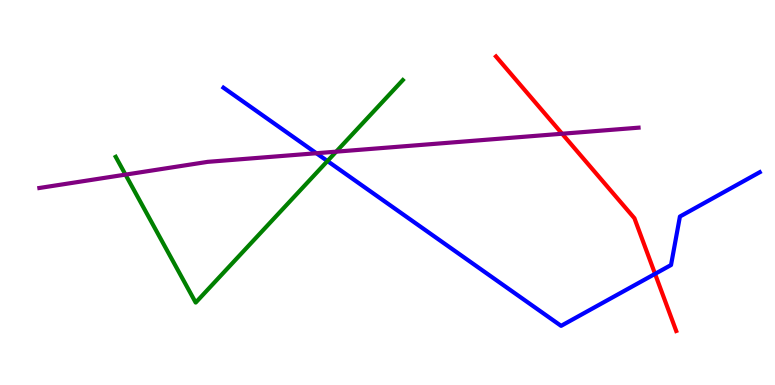[{'lines': ['blue', 'red'], 'intersections': [{'x': 8.45, 'y': 2.89}]}, {'lines': ['green', 'red'], 'intersections': []}, {'lines': ['purple', 'red'], 'intersections': [{'x': 7.25, 'y': 6.53}]}, {'lines': ['blue', 'green'], 'intersections': [{'x': 4.23, 'y': 5.82}]}, {'lines': ['blue', 'purple'], 'intersections': [{'x': 4.08, 'y': 6.02}]}, {'lines': ['green', 'purple'], 'intersections': [{'x': 1.62, 'y': 5.46}, {'x': 4.34, 'y': 6.06}]}]